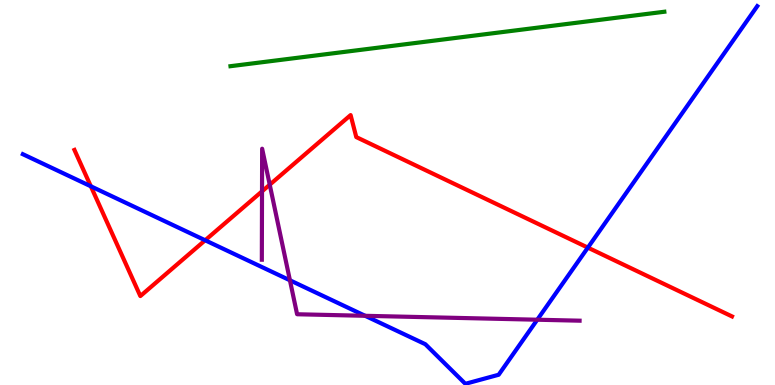[{'lines': ['blue', 'red'], 'intersections': [{'x': 1.17, 'y': 5.16}, {'x': 2.65, 'y': 3.76}, {'x': 7.59, 'y': 3.57}]}, {'lines': ['green', 'red'], 'intersections': []}, {'lines': ['purple', 'red'], 'intersections': [{'x': 3.38, 'y': 5.03}, {'x': 3.48, 'y': 5.2}]}, {'lines': ['blue', 'green'], 'intersections': []}, {'lines': ['blue', 'purple'], 'intersections': [{'x': 3.74, 'y': 2.72}, {'x': 4.71, 'y': 1.8}, {'x': 6.93, 'y': 1.7}]}, {'lines': ['green', 'purple'], 'intersections': []}]